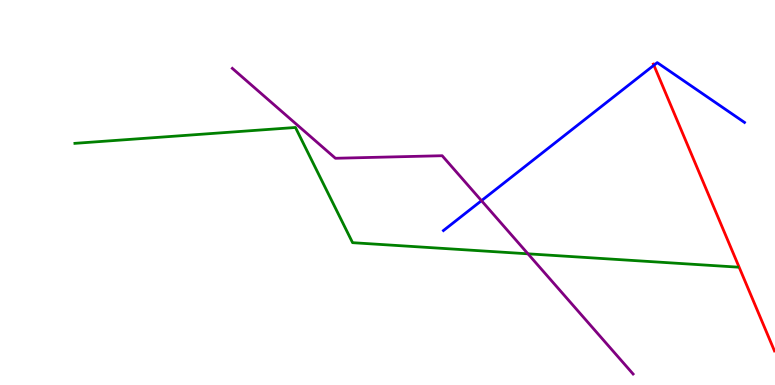[{'lines': ['blue', 'red'], 'intersections': [{'x': 8.44, 'y': 8.31}]}, {'lines': ['green', 'red'], 'intersections': []}, {'lines': ['purple', 'red'], 'intersections': []}, {'lines': ['blue', 'green'], 'intersections': []}, {'lines': ['blue', 'purple'], 'intersections': [{'x': 6.21, 'y': 4.79}]}, {'lines': ['green', 'purple'], 'intersections': [{'x': 6.81, 'y': 3.41}]}]